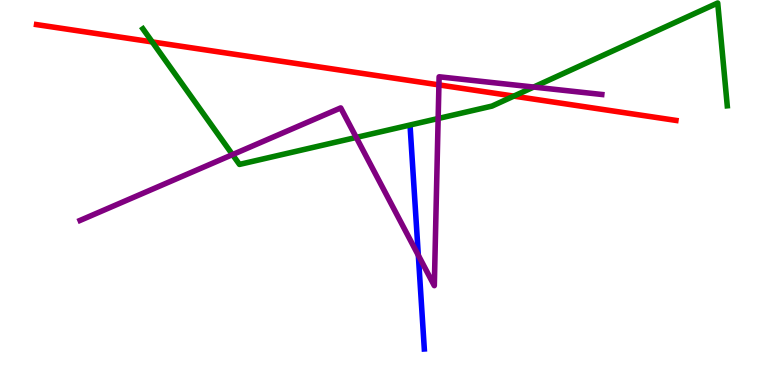[{'lines': ['blue', 'red'], 'intersections': []}, {'lines': ['green', 'red'], 'intersections': [{'x': 1.96, 'y': 8.91}, {'x': 6.63, 'y': 7.5}]}, {'lines': ['purple', 'red'], 'intersections': [{'x': 5.66, 'y': 7.8}]}, {'lines': ['blue', 'green'], 'intersections': []}, {'lines': ['blue', 'purple'], 'intersections': [{'x': 5.4, 'y': 3.37}]}, {'lines': ['green', 'purple'], 'intersections': [{'x': 3.0, 'y': 5.98}, {'x': 4.6, 'y': 6.43}, {'x': 5.65, 'y': 6.92}, {'x': 6.89, 'y': 7.74}]}]